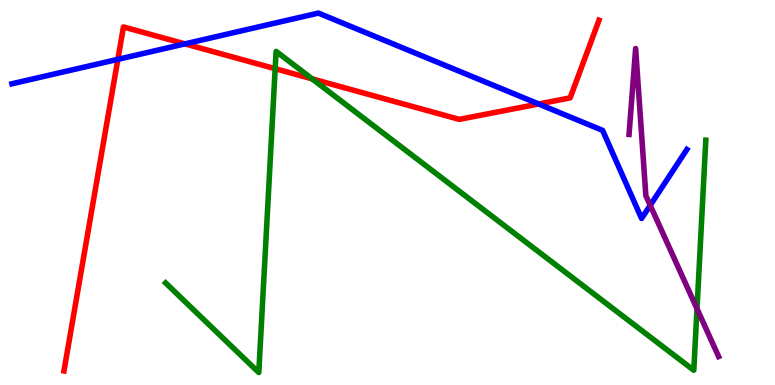[{'lines': ['blue', 'red'], 'intersections': [{'x': 1.52, 'y': 8.46}, {'x': 2.39, 'y': 8.86}, {'x': 6.95, 'y': 7.3}]}, {'lines': ['green', 'red'], 'intersections': [{'x': 3.55, 'y': 8.22}, {'x': 4.03, 'y': 7.95}]}, {'lines': ['purple', 'red'], 'intersections': []}, {'lines': ['blue', 'green'], 'intersections': []}, {'lines': ['blue', 'purple'], 'intersections': [{'x': 8.39, 'y': 4.67}]}, {'lines': ['green', 'purple'], 'intersections': [{'x': 8.99, 'y': 1.98}]}]